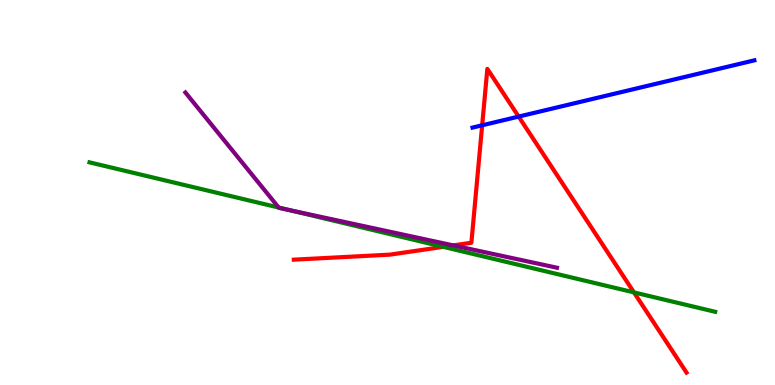[{'lines': ['blue', 'red'], 'intersections': [{'x': 6.22, 'y': 6.75}, {'x': 6.69, 'y': 6.97}]}, {'lines': ['green', 'red'], 'intersections': [{'x': 5.72, 'y': 3.59}, {'x': 8.18, 'y': 2.41}]}, {'lines': ['purple', 'red'], 'intersections': [{'x': 5.85, 'y': 3.63}]}, {'lines': ['blue', 'green'], 'intersections': []}, {'lines': ['blue', 'purple'], 'intersections': []}, {'lines': ['green', 'purple'], 'intersections': [{'x': 3.6, 'y': 4.61}, {'x': 3.74, 'y': 4.54}]}]